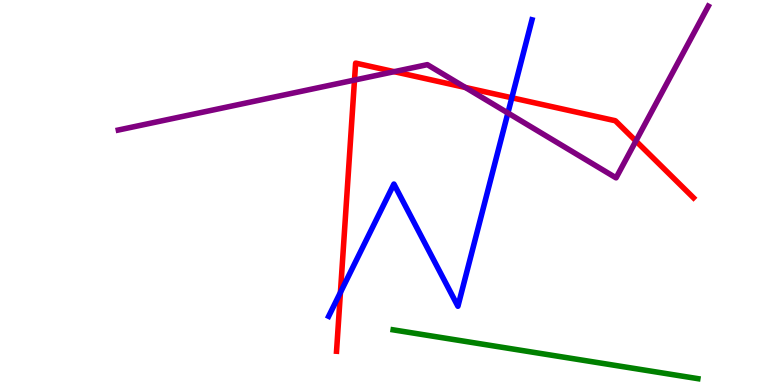[{'lines': ['blue', 'red'], 'intersections': [{'x': 4.39, 'y': 2.4}, {'x': 6.6, 'y': 7.46}]}, {'lines': ['green', 'red'], 'intersections': []}, {'lines': ['purple', 'red'], 'intersections': [{'x': 4.57, 'y': 7.92}, {'x': 5.09, 'y': 8.14}, {'x': 6.0, 'y': 7.73}, {'x': 8.2, 'y': 6.34}]}, {'lines': ['blue', 'green'], 'intersections': []}, {'lines': ['blue', 'purple'], 'intersections': [{'x': 6.55, 'y': 7.07}]}, {'lines': ['green', 'purple'], 'intersections': []}]